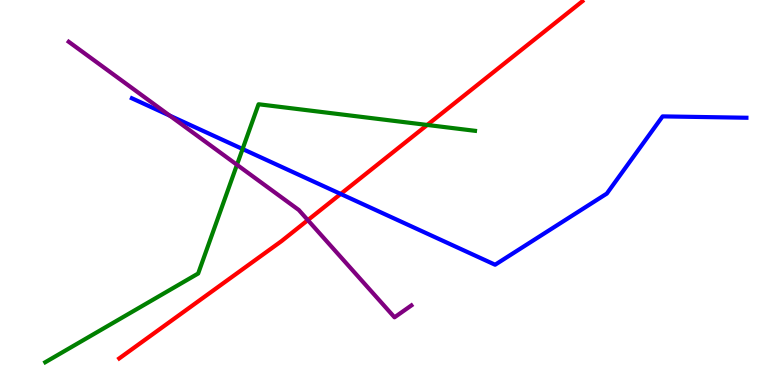[{'lines': ['blue', 'red'], 'intersections': [{'x': 4.4, 'y': 4.96}]}, {'lines': ['green', 'red'], 'intersections': [{'x': 5.51, 'y': 6.75}]}, {'lines': ['purple', 'red'], 'intersections': [{'x': 3.97, 'y': 4.28}]}, {'lines': ['blue', 'green'], 'intersections': [{'x': 3.13, 'y': 6.13}]}, {'lines': ['blue', 'purple'], 'intersections': [{'x': 2.19, 'y': 7.0}]}, {'lines': ['green', 'purple'], 'intersections': [{'x': 3.06, 'y': 5.72}]}]